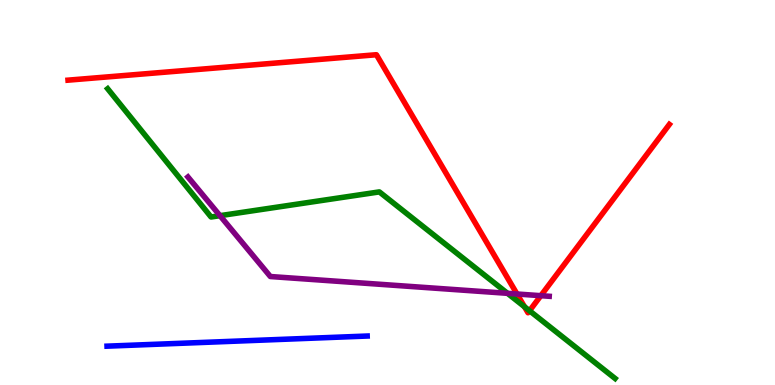[{'lines': ['blue', 'red'], 'intersections': []}, {'lines': ['green', 'red'], 'intersections': [{'x': 6.77, 'y': 2.03}, {'x': 6.83, 'y': 1.93}]}, {'lines': ['purple', 'red'], 'intersections': [{'x': 6.67, 'y': 2.36}, {'x': 6.98, 'y': 2.32}]}, {'lines': ['blue', 'green'], 'intersections': []}, {'lines': ['blue', 'purple'], 'intersections': []}, {'lines': ['green', 'purple'], 'intersections': [{'x': 2.84, 'y': 4.4}, {'x': 6.55, 'y': 2.38}]}]